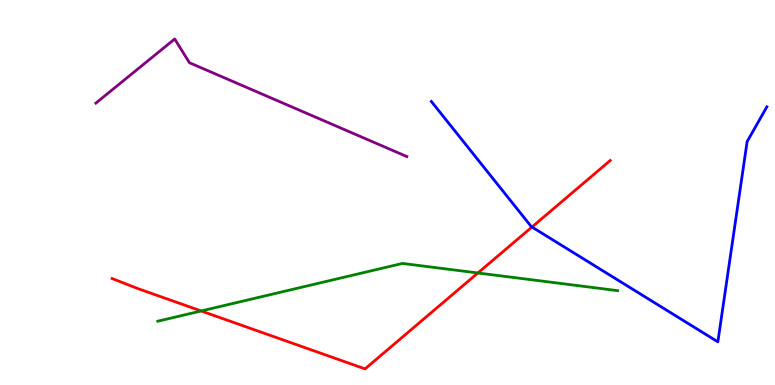[{'lines': ['blue', 'red'], 'intersections': [{'x': 6.86, 'y': 4.1}]}, {'lines': ['green', 'red'], 'intersections': [{'x': 2.6, 'y': 1.92}, {'x': 6.17, 'y': 2.91}]}, {'lines': ['purple', 'red'], 'intersections': []}, {'lines': ['blue', 'green'], 'intersections': []}, {'lines': ['blue', 'purple'], 'intersections': []}, {'lines': ['green', 'purple'], 'intersections': []}]